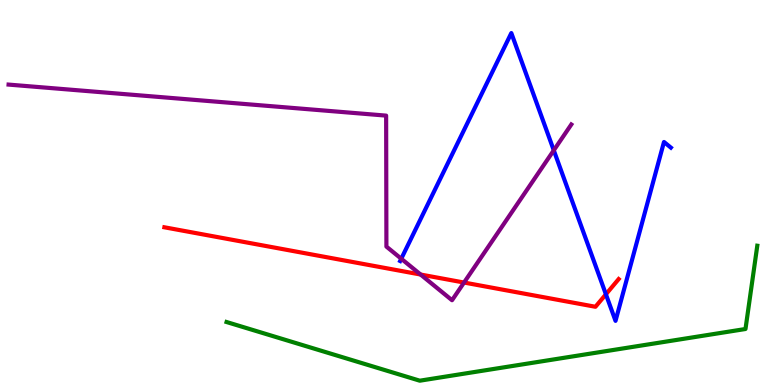[{'lines': ['blue', 'red'], 'intersections': [{'x': 7.82, 'y': 2.36}]}, {'lines': ['green', 'red'], 'intersections': []}, {'lines': ['purple', 'red'], 'intersections': [{'x': 5.43, 'y': 2.87}, {'x': 5.99, 'y': 2.66}]}, {'lines': ['blue', 'green'], 'intersections': []}, {'lines': ['blue', 'purple'], 'intersections': [{'x': 5.18, 'y': 3.28}, {'x': 7.15, 'y': 6.1}]}, {'lines': ['green', 'purple'], 'intersections': []}]